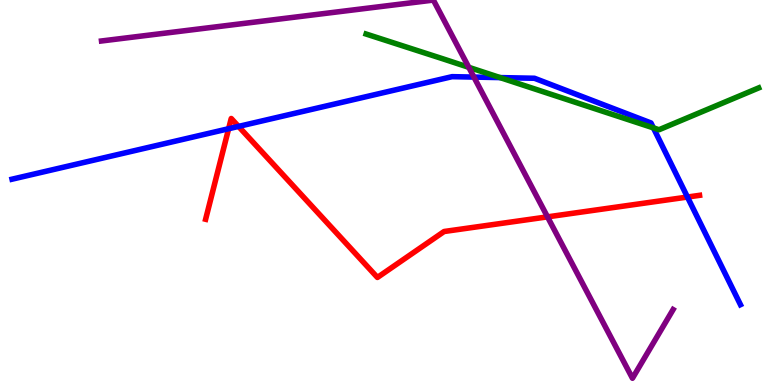[{'lines': ['blue', 'red'], 'intersections': [{'x': 2.95, 'y': 6.66}, {'x': 3.08, 'y': 6.72}, {'x': 8.87, 'y': 4.88}]}, {'lines': ['green', 'red'], 'intersections': []}, {'lines': ['purple', 'red'], 'intersections': [{'x': 7.06, 'y': 4.37}]}, {'lines': ['blue', 'green'], 'intersections': [{'x': 6.45, 'y': 7.98}, {'x': 8.43, 'y': 6.68}]}, {'lines': ['blue', 'purple'], 'intersections': [{'x': 6.12, 'y': 8.0}]}, {'lines': ['green', 'purple'], 'intersections': [{'x': 6.05, 'y': 8.25}]}]